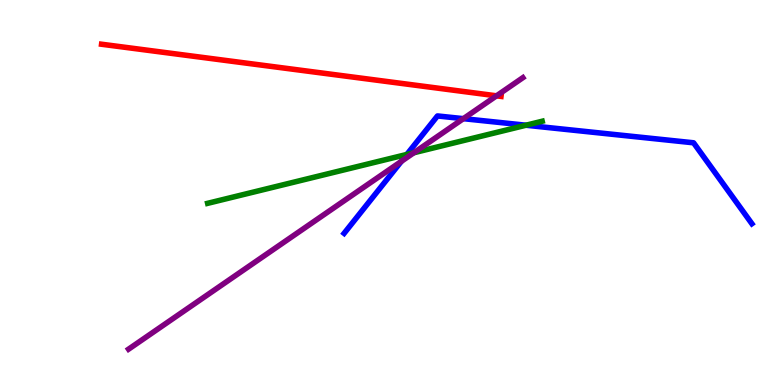[{'lines': ['blue', 'red'], 'intersections': []}, {'lines': ['green', 'red'], 'intersections': []}, {'lines': ['purple', 'red'], 'intersections': [{'x': 6.41, 'y': 7.51}]}, {'lines': ['blue', 'green'], 'intersections': [{'x': 5.25, 'y': 5.99}, {'x': 6.79, 'y': 6.75}]}, {'lines': ['blue', 'purple'], 'intersections': [{'x': 5.18, 'y': 5.81}, {'x': 5.98, 'y': 6.92}]}, {'lines': ['green', 'purple'], 'intersections': [{'x': 5.34, 'y': 6.03}]}]